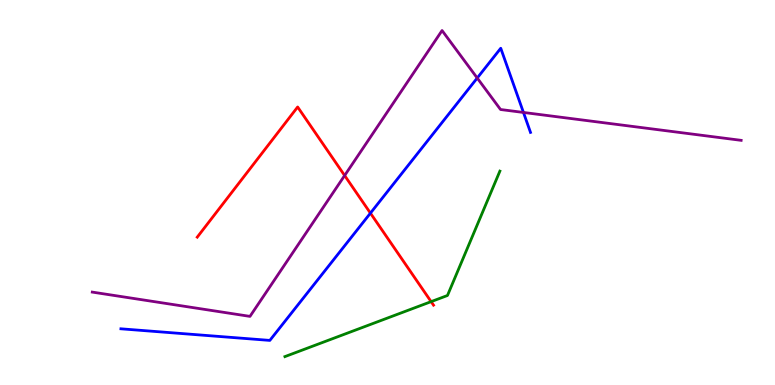[{'lines': ['blue', 'red'], 'intersections': [{'x': 4.78, 'y': 4.46}]}, {'lines': ['green', 'red'], 'intersections': [{'x': 5.56, 'y': 2.17}]}, {'lines': ['purple', 'red'], 'intersections': [{'x': 4.45, 'y': 5.44}]}, {'lines': ['blue', 'green'], 'intersections': []}, {'lines': ['blue', 'purple'], 'intersections': [{'x': 6.16, 'y': 7.97}, {'x': 6.75, 'y': 7.08}]}, {'lines': ['green', 'purple'], 'intersections': []}]